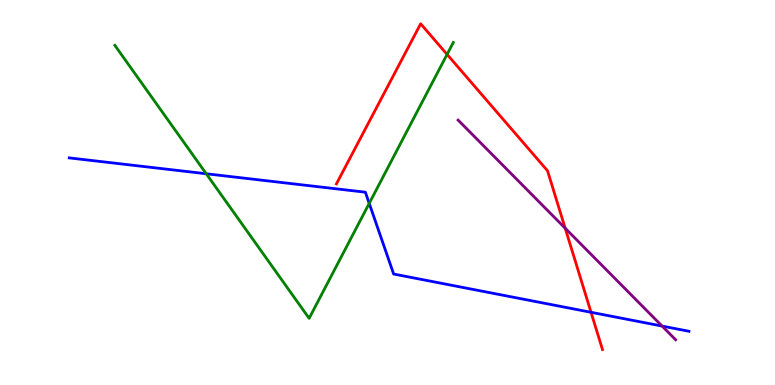[{'lines': ['blue', 'red'], 'intersections': [{'x': 7.63, 'y': 1.89}]}, {'lines': ['green', 'red'], 'intersections': [{'x': 5.77, 'y': 8.59}]}, {'lines': ['purple', 'red'], 'intersections': [{'x': 7.29, 'y': 4.07}]}, {'lines': ['blue', 'green'], 'intersections': [{'x': 2.66, 'y': 5.49}, {'x': 4.76, 'y': 4.72}]}, {'lines': ['blue', 'purple'], 'intersections': [{'x': 8.54, 'y': 1.53}]}, {'lines': ['green', 'purple'], 'intersections': []}]